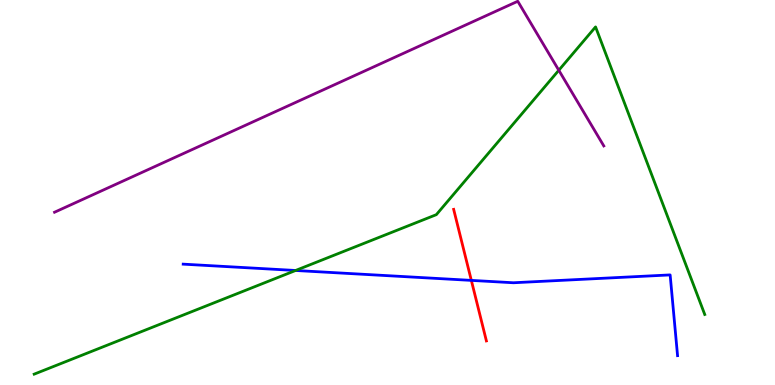[{'lines': ['blue', 'red'], 'intersections': [{'x': 6.08, 'y': 2.72}]}, {'lines': ['green', 'red'], 'intersections': []}, {'lines': ['purple', 'red'], 'intersections': []}, {'lines': ['blue', 'green'], 'intersections': [{'x': 3.81, 'y': 2.97}]}, {'lines': ['blue', 'purple'], 'intersections': []}, {'lines': ['green', 'purple'], 'intersections': [{'x': 7.21, 'y': 8.18}]}]